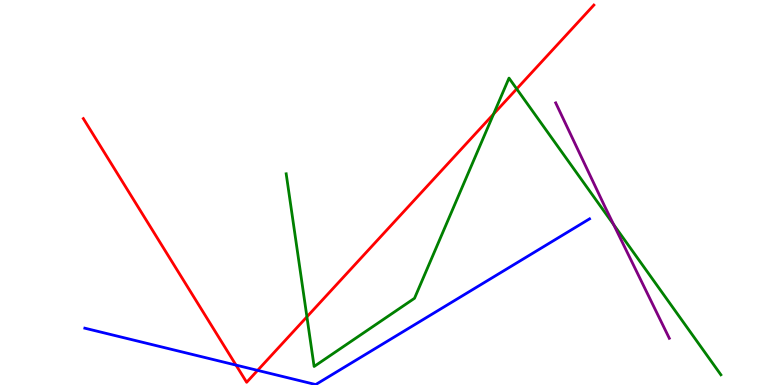[{'lines': ['blue', 'red'], 'intersections': [{'x': 3.05, 'y': 0.517}, {'x': 3.32, 'y': 0.38}]}, {'lines': ['green', 'red'], 'intersections': [{'x': 3.96, 'y': 1.77}, {'x': 6.37, 'y': 7.04}, {'x': 6.67, 'y': 7.69}]}, {'lines': ['purple', 'red'], 'intersections': []}, {'lines': ['blue', 'green'], 'intersections': []}, {'lines': ['blue', 'purple'], 'intersections': []}, {'lines': ['green', 'purple'], 'intersections': [{'x': 7.92, 'y': 4.16}]}]